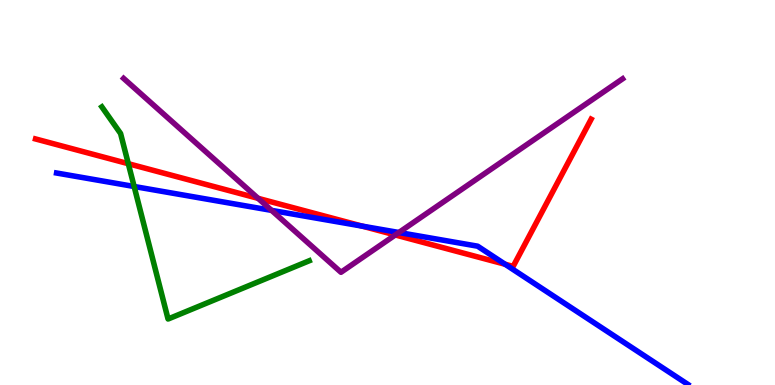[{'lines': ['blue', 'red'], 'intersections': [{'x': 4.67, 'y': 4.13}, {'x': 6.52, 'y': 3.14}]}, {'lines': ['green', 'red'], 'intersections': [{'x': 1.66, 'y': 5.75}]}, {'lines': ['purple', 'red'], 'intersections': [{'x': 3.33, 'y': 4.85}, {'x': 5.1, 'y': 3.9}]}, {'lines': ['blue', 'green'], 'intersections': [{'x': 1.73, 'y': 5.16}]}, {'lines': ['blue', 'purple'], 'intersections': [{'x': 3.5, 'y': 4.54}, {'x': 5.15, 'y': 3.96}]}, {'lines': ['green', 'purple'], 'intersections': []}]